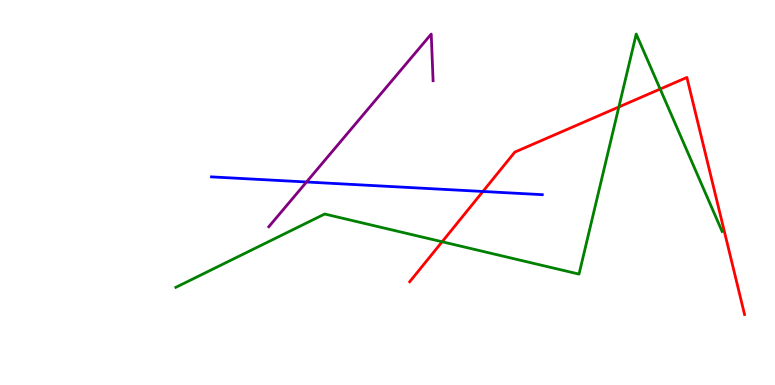[{'lines': ['blue', 'red'], 'intersections': [{'x': 6.23, 'y': 5.03}]}, {'lines': ['green', 'red'], 'intersections': [{'x': 5.7, 'y': 3.72}, {'x': 7.99, 'y': 7.22}, {'x': 8.52, 'y': 7.69}]}, {'lines': ['purple', 'red'], 'intersections': []}, {'lines': ['blue', 'green'], 'intersections': []}, {'lines': ['blue', 'purple'], 'intersections': [{'x': 3.96, 'y': 5.27}]}, {'lines': ['green', 'purple'], 'intersections': []}]